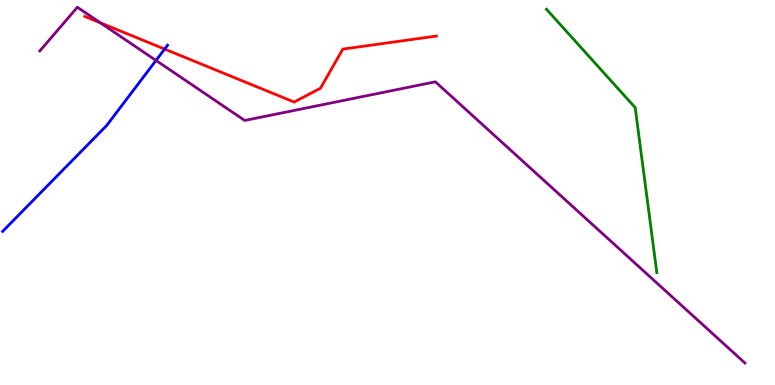[{'lines': ['blue', 'red'], 'intersections': [{'x': 2.12, 'y': 8.73}]}, {'lines': ['green', 'red'], 'intersections': []}, {'lines': ['purple', 'red'], 'intersections': [{'x': 1.29, 'y': 9.41}]}, {'lines': ['blue', 'green'], 'intersections': []}, {'lines': ['blue', 'purple'], 'intersections': [{'x': 2.01, 'y': 8.43}]}, {'lines': ['green', 'purple'], 'intersections': []}]